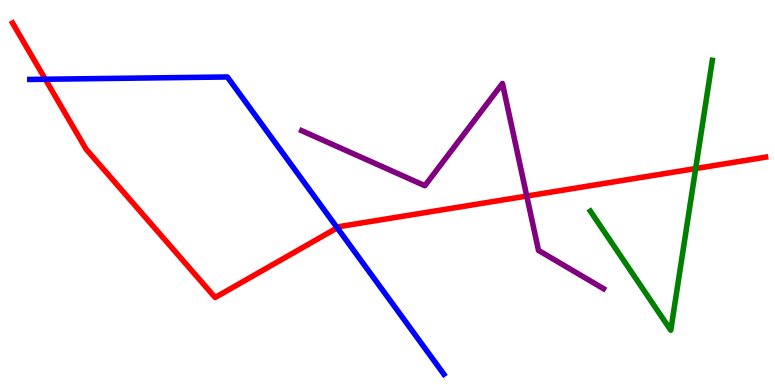[{'lines': ['blue', 'red'], 'intersections': [{'x': 0.585, 'y': 7.94}, {'x': 4.35, 'y': 4.08}]}, {'lines': ['green', 'red'], 'intersections': [{'x': 8.98, 'y': 5.62}]}, {'lines': ['purple', 'red'], 'intersections': [{'x': 6.8, 'y': 4.91}]}, {'lines': ['blue', 'green'], 'intersections': []}, {'lines': ['blue', 'purple'], 'intersections': []}, {'lines': ['green', 'purple'], 'intersections': []}]